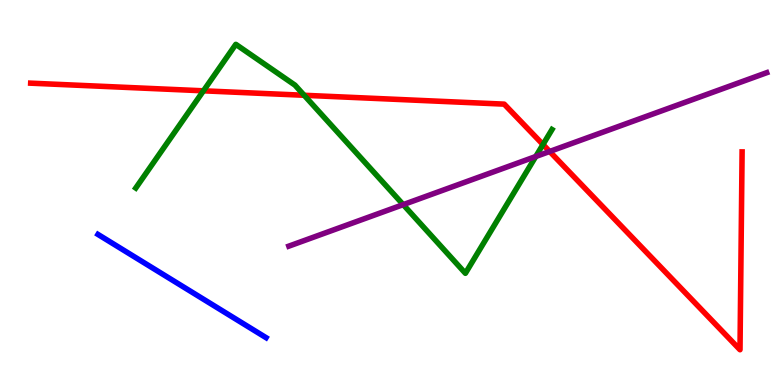[{'lines': ['blue', 'red'], 'intersections': []}, {'lines': ['green', 'red'], 'intersections': [{'x': 2.63, 'y': 7.64}, {'x': 3.92, 'y': 7.53}, {'x': 7.01, 'y': 6.25}]}, {'lines': ['purple', 'red'], 'intersections': [{'x': 7.09, 'y': 6.07}]}, {'lines': ['blue', 'green'], 'intersections': []}, {'lines': ['blue', 'purple'], 'intersections': []}, {'lines': ['green', 'purple'], 'intersections': [{'x': 5.2, 'y': 4.68}, {'x': 6.91, 'y': 5.93}]}]